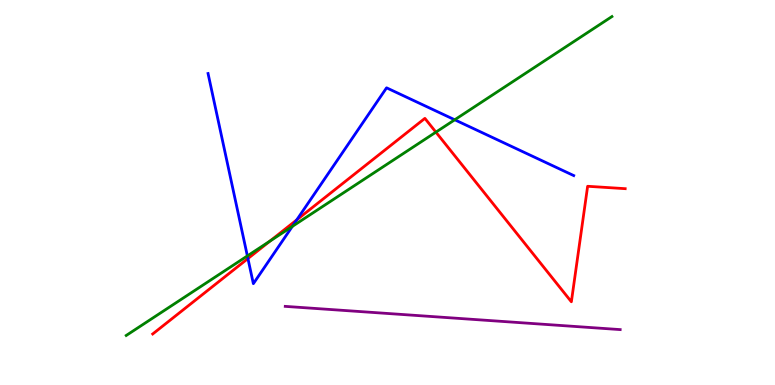[{'lines': ['blue', 'red'], 'intersections': [{'x': 3.2, 'y': 3.28}, {'x': 3.83, 'y': 4.29}]}, {'lines': ['green', 'red'], 'intersections': [{'x': 3.48, 'y': 3.74}, {'x': 5.62, 'y': 6.57}]}, {'lines': ['purple', 'red'], 'intersections': []}, {'lines': ['blue', 'green'], 'intersections': [{'x': 3.19, 'y': 3.35}, {'x': 3.77, 'y': 4.12}, {'x': 5.87, 'y': 6.89}]}, {'lines': ['blue', 'purple'], 'intersections': []}, {'lines': ['green', 'purple'], 'intersections': []}]